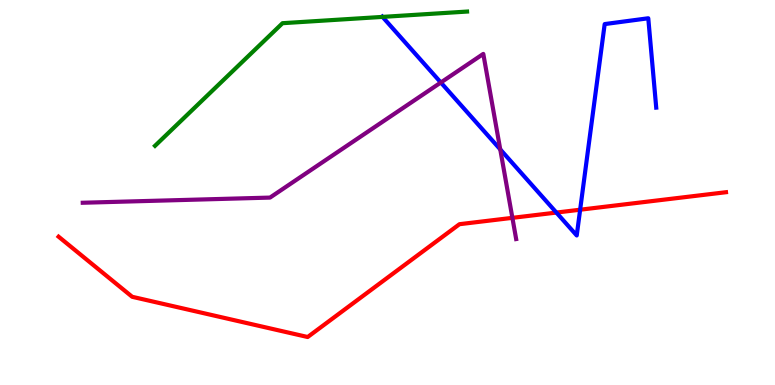[{'lines': ['blue', 'red'], 'intersections': [{'x': 7.18, 'y': 4.48}, {'x': 7.49, 'y': 4.55}]}, {'lines': ['green', 'red'], 'intersections': []}, {'lines': ['purple', 'red'], 'intersections': [{'x': 6.61, 'y': 4.34}]}, {'lines': ['blue', 'green'], 'intersections': [{'x': 4.94, 'y': 9.56}]}, {'lines': ['blue', 'purple'], 'intersections': [{'x': 5.69, 'y': 7.86}, {'x': 6.45, 'y': 6.12}]}, {'lines': ['green', 'purple'], 'intersections': []}]